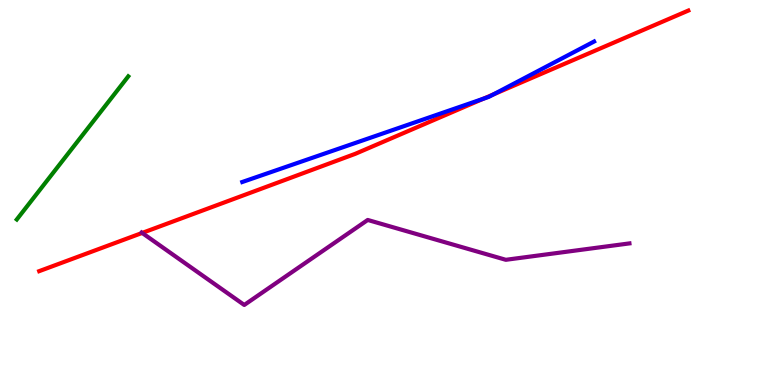[{'lines': ['blue', 'red'], 'intersections': [{'x': 6.24, 'y': 7.44}, {'x': 6.37, 'y': 7.55}]}, {'lines': ['green', 'red'], 'intersections': []}, {'lines': ['purple', 'red'], 'intersections': [{'x': 1.83, 'y': 3.95}]}, {'lines': ['blue', 'green'], 'intersections': []}, {'lines': ['blue', 'purple'], 'intersections': []}, {'lines': ['green', 'purple'], 'intersections': []}]